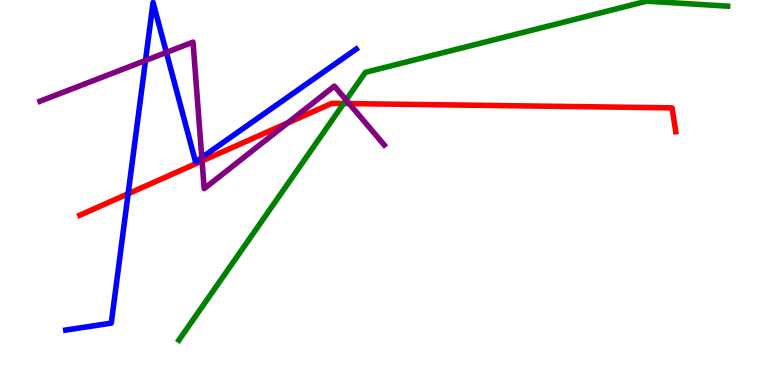[{'lines': ['blue', 'red'], 'intersections': [{'x': 1.65, 'y': 4.97}]}, {'lines': ['green', 'red'], 'intersections': [{'x': 4.43, 'y': 7.31}]}, {'lines': ['purple', 'red'], 'intersections': [{'x': 2.61, 'y': 5.82}, {'x': 3.71, 'y': 6.81}, {'x': 4.51, 'y': 7.31}]}, {'lines': ['blue', 'green'], 'intersections': []}, {'lines': ['blue', 'purple'], 'intersections': [{'x': 1.88, 'y': 8.43}, {'x': 2.15, 'y': 8.64}, {'x': 2.6, 'y': 5.91}]}, {'lines': ['green', 'purple'], 'intersections': [{'x': 4.47, 'y': 7.4}]}]